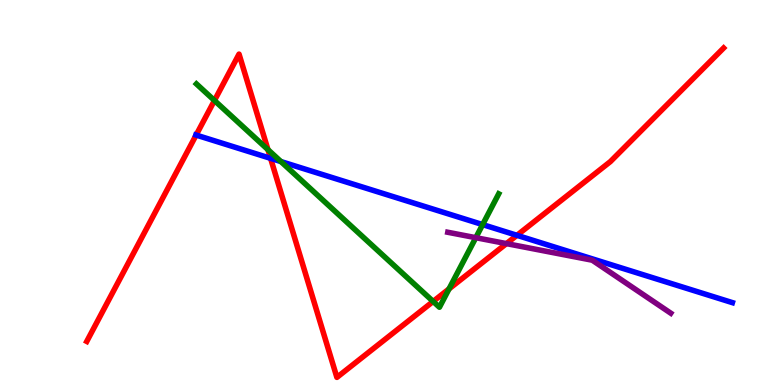[{'lines': ['blue', 'red'], 'intersections': [{'x': 2.53, 'y': 6.49}, {'x': 3.49, 'y': 5.89}, {'x': 6.67, 'y': 3.89}]}, {'lines': ['green', 'red'], 'intersections': [{'x': 2.77, 'y': 7.39}, {'x': 3.46, 'y': 6.11}, {'x': 5.59, 'y': 2.17}, {'x': 5.79, 'y': 2.5}]}, {'lines': ['purple', 'red'], 'intersections': [{'x': 6.53, 'y': 3.67}]}, {'lines': ['blue', 'green'], 'intersections': [{'x': 3.62, 'y': 5.8}, {'x': 6.23, 'y': 4.17}]}, {'lines': ['blue', 'purple'], 'intersections': []}, {'lines': ['green', 'purple'], 'intersections': [{'x': 6.14, 'y': 3.83}]}]